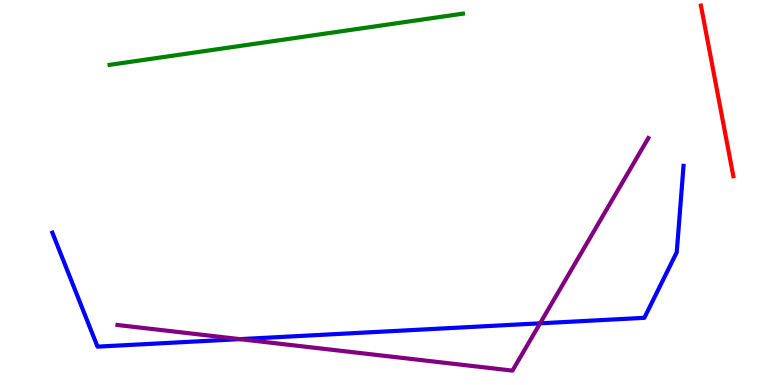[{'lines': ['blue', 'red'], 'intersections': []}, {'lines': ['green', 'red'], 'intersections': []}, {'lines': ['purple', 'red'], 'intersections': []}, {'lines': ['blue', 'green'], 'intersections': []}, {'lines': ['blue', 'purple'], 'intersections': [{'x': 3.1, 'y': 1.19}, {'x': 6.97, 'y': 1.6}]}, {'lines': ['green', 'purple'], 'intersections': []}]